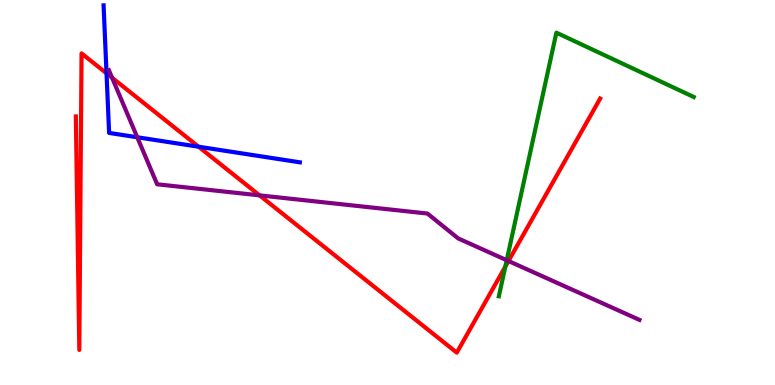[{'lines': ['blue', 'red'], 'intersections': [{'x': 1.37, 'y': 8.1}, {'x': 2.56, 'y': 6.19}]}, {'lines': ['green', 'red'], 'intersections': [{'x': 6.52, 'y': 3.07}]}, {'lines': ['purple', 'red'], 'intersections': [{'x': 1.45, 'y': 7.98}, {'x': 3.35, 'y': 4.93}, {'x': 6.56, 'y': 3.22}]}, {'lines': ['blue', 'green'], 'intersections': []}, {'lines': ['blue', 'purple'], 'intersections': [{'x': 1.77, 'y': 6.43}]}, {'lines': ['green', 'purple'], 'intersections': [{'x': 6.54, 'y': 3.24}]}]